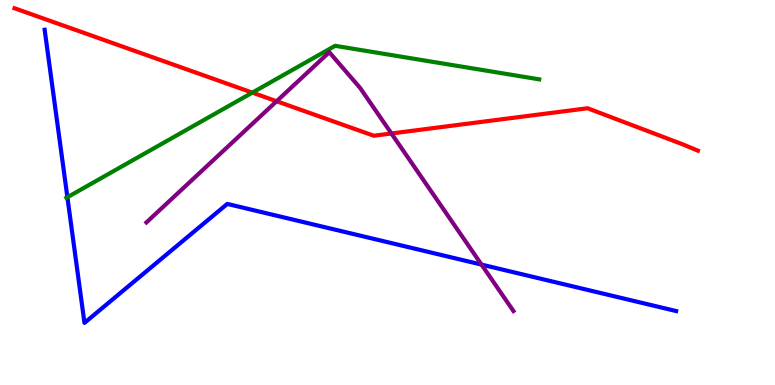[{'lines': ['blue', 'red'], 'intersections': []}, {'lines': ['green', 'red'], 'intersections': [{'x': 3.26, 'y': 7.59}]}, {'lines': ['purple', 'red'], 'intersections': [{'x': 3.57, 'y': 7.37}, {'x': 5.05, 'y': 6.53}]}, {'lines': ['blue', 'green'], 'intersections': [{'x': 0.87, 'y': 4.88}]}, {'lines': ['blue', 'purple'], 'intersections': [{'x': 6.21, 'y': 3.13}]}, {'lines': ['green', 'purple'], 'intersections': []}]